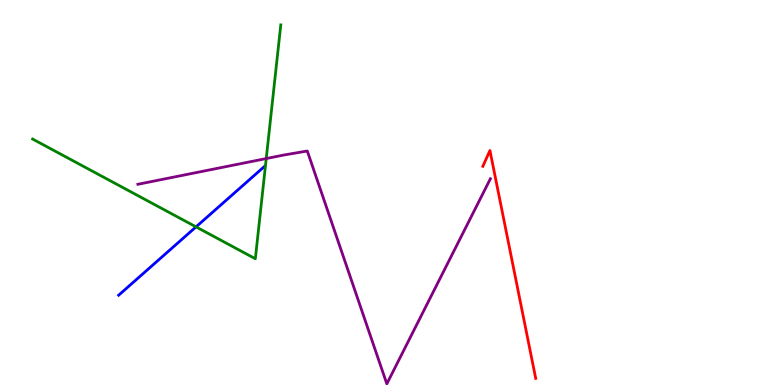[{'lines': ['blue', 'red'], 'intersections': []}, {'lines': ['green', 'red'], 'intersections': []}, {'lines': ['purple', 'red'], 'intersections': []}, {'lines': ['blue', 'green'], 'intersections': [{'x': 2.53, 'y': 4.11}]}, {'lines': ['blue', 'purple'], 'intersections': []}, {'lines': ['green', 'purple'], 'intersections': [{'x': 3.44, 'y': 5.88}]}]